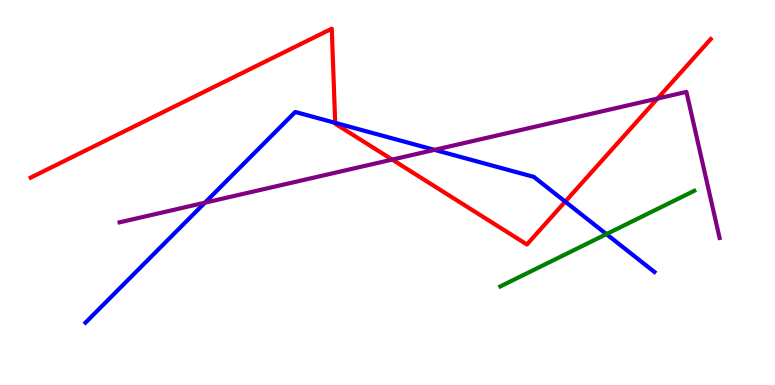[{'lines': ['blue', 'red'], 'intersections': [{'x': 4.33, 'y': 6.81}, {'x': 7.29, 'y': 4.76}]}, {'lines': ['green', 'red'], 'intersections': []}, {'lines': ['purple', 'red'], 'intersections': [{'x': 5.06, 'y': 5.85}, {'x': 8.48, 'y': 7.44}]}, {'lines': ['blue', 'green'], 'intersections': [{'x': 7.82, 'y': 3.92}]}, {'lines': ['blue', 'purple'], 'intersections': [{'x': 2.64, 'y': 4.74}, {'x': 5.61, 'y': 6.11}]}, {'lines': ['green', 'purple'], 'intersections': []}]